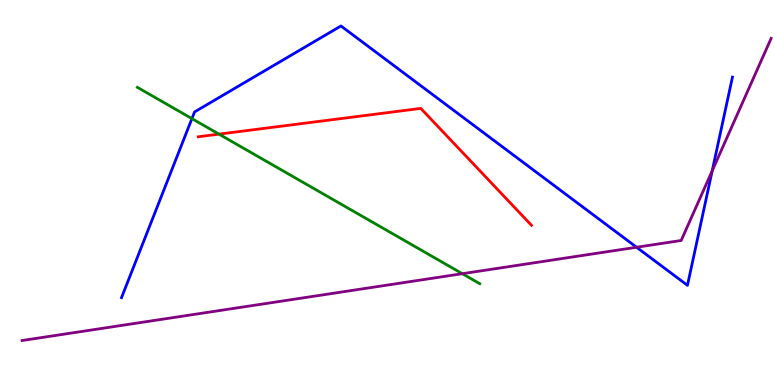[{'lines': ['blue', 'red'], 'intersections': []}, {'lines': ['green', 'red'], 'intersections': [{'x': 2.83, 'y': 6.52}]}, {'lines': ['purple', 'red'], 'intersections': []}, {'lines': ['blue', 'green'], 'intersections': [{'x': 2.48, 'y': 6.92}]}, {'lines': ['blue', 'purple'], 'intersections': [{'x': 8.21, 'y': 3.58}, {'x': 9.19, 'y': 5.56}]}, {'lines': ['green', 'purple'], 'intersections': [{'x': 5.97, 'y': 2.89}]}]